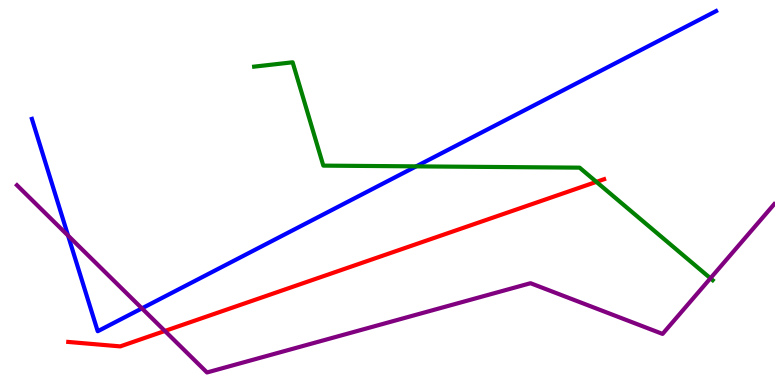[{'lines': ['blue', 'red'], 'intersections': []}, {'lines': ['green', 'red'], 'intersections': [{'x': 7.7, 'y': 5.28}]}, {'lines': ['purple', 'red'], 'intersections': [{'x': 2.13, 'y': 1.4}]}, {'lines': ['blue', 'green'], 'intersections': [{'x': 5.37, 'y': 5.68}]}, {'lines': ['blue', 'purple'], 'intersections': [{'x': 0.878, 'y': 3.88}, {'x': 1.83, 'y': 1.99}]}, {'lines': ['green', 'purple'], 'intersections': [{'x': 9.17, 'y': 2.77}]}]